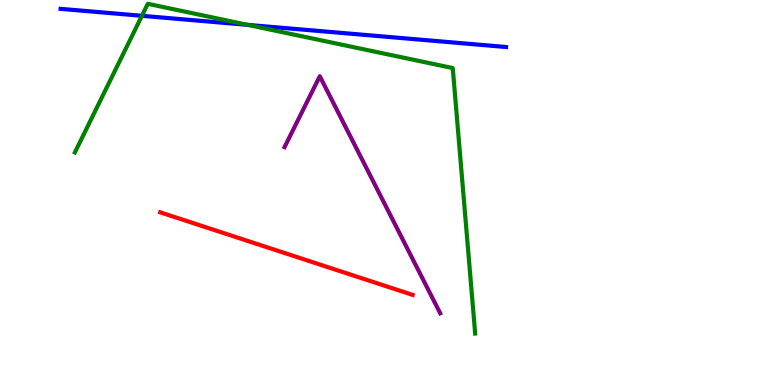[{'lines': ['blue', 'red'], 'intersections': []}, {'lines': ['green', 'red'], 'intersections': []}, {'lines': ['purple', 'red'], 'intersections': []}, {'lines': ['blue', 'green'], 'intersections': [{'x': 1.83, 'y': 9.59}, {'x': 3.2, 'y': 9.35}]}, {'lines': ['blue', 'purple'], 'intersections': []}, {'lines': ['green', 'purple'], 'intersections': []}]